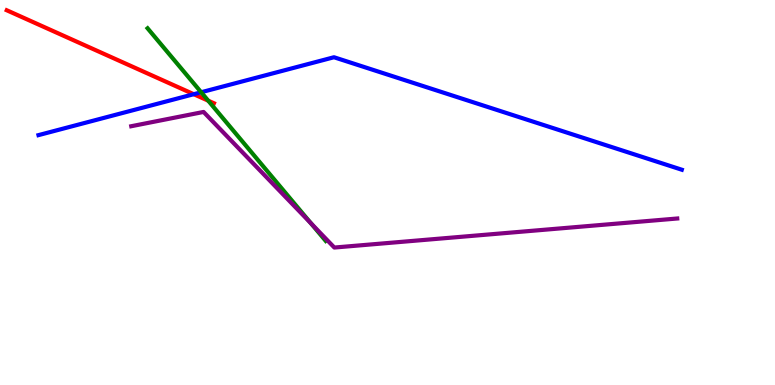[{'lines': ['blue', 'red'], 'intersections': [{'x': 2.5, 'y': 7.55}]}, {'lines': ['green', 'red'], 'intersections': [{'x': 2.69, 'y': 7.38}]}, {'lines': ['purple', 'red'], 'intersections': []}, {'lines': ['blue', 'green'], 'intersections': [{'x': 2.6, 'y': 7.6}]}, {'lines': ['blue', 'purple'], 'intersections': []}, {'lines': ['green', 'purple'], 'intersections': [{'x': 4.01, 'y': 4.2}]}]